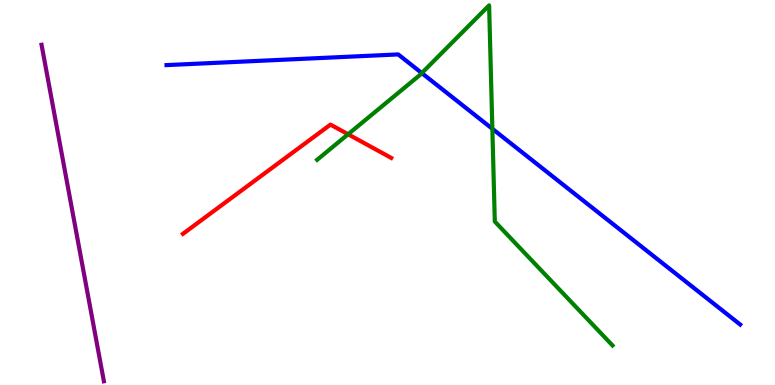[{'lines': ['blue', 'red'], 'intersections': []}, {'lines': ['green', 'red'], 'intersections': [{'x': 4.49, 'y': 6.51}]}, {'lines': ['purple', 'red'], 'intersections': []}, {'lines': ['blue', 'green'], 'intersections': [{'x': 5.44, 'y': 8.1}, {'x': 6.35, 'y': 6.65}]}, {'lines': ['blue', 'purple'], 'intersections': []}, {'lines': ['green', 'purple'], 'intersections': []}]